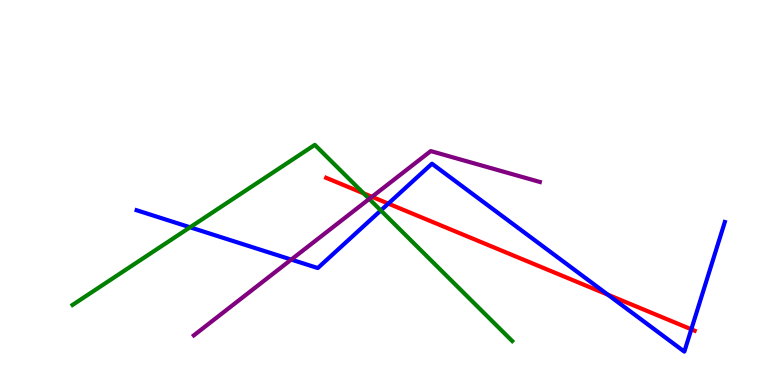[{'lines': ['blue', 'red'], 'intersections': [{'x': 5.01, 'y': 4.71}, {'x': 7.84, 'y': 2.35}, {'x': 8.92, 'y': 1.45}]}, {'lines': ['green', 'red'], 'intersections': [{'x': 4.69, 'y': 4.98}]}, {'lines': ['purple', 'red'], 'intersections': [{'x': 4.8, 'y': 4.89}]}, {'lines': ['blue', 'green'], 'intersections': [{'x': 2.45, 'y': 4.1}, {'x': 4.91, 'y': 4.53}]}, {'lines': ['blue', 'purple'], 'intersections': [{'x': 3.76, 'y': 3.26}]}, {'lines': ['green', 'purple'], 'intersections': [{'x': 4.76, 'y': 4.83}]}]